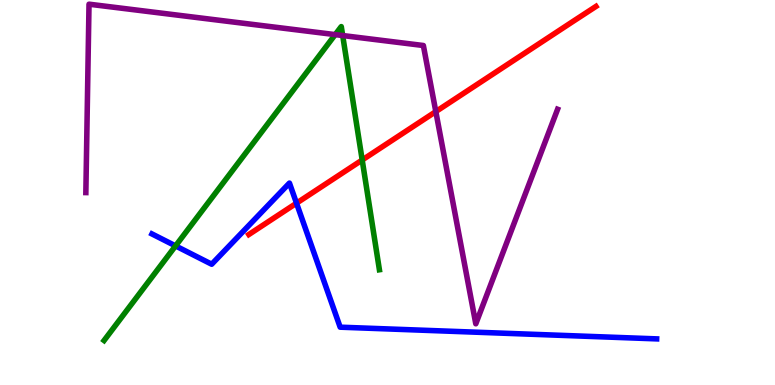[{'lines': ['blue', 'red'], 'intersections': [{'x': 3.83, 'y': 4.72}]}, {'lines': ['green', 'red'], 'intersections': [{'x': 4.67, 'y': 5.84}]}, {'lines': ['purple', 'red'], 'intersections': [{'x': 5.62, 'y': 7.1}]}, {'lines': ['blue', 'green'], 'intersections': [{'x': 2.27, 'y': 3.61}]}, {'lines': ['blue', 'purple'], 'intersections': []}, {'lines': ['green', 'purple'], 'intersections': [{'x': 4.33, 'y': 9.1}, {'x': 4.42, 'y': 9.08}]}]